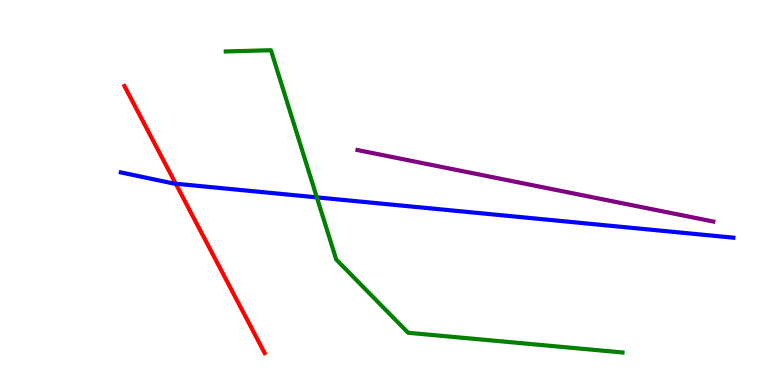[{'lines': ['blue', 'red'], 'intersections': [{'x': 2.27, 'y': 5.23}]}, {'lines': ['green', 'red'], 'intersections': []}, {'lines': ['purple', 'red'], 'intersections': []}, {'lines': ['blue', 'green'], 'intersections': [{'x': 4.09, 'y': 4.87}]}, {'lines': ['blue', 'purple'], 'intersections': []}, {'lines': ['green', 'purple'], 'intersections': []}]